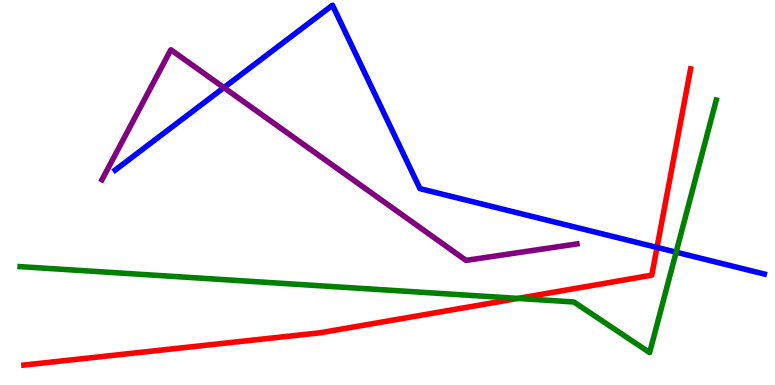[{'lines': ['blue', 'red'], 'intersections': [{'x': 8.48, 'y': 3.57}]}, {'lines': ['green', 'red'], 'intersections': [{'x': 6.68, 'y': 2.25}]}, {'lines': ['purple', 'red'], 'intersections': []}, {'lines': ['blue', 'green'], 'intersections': [{'x': 8.72, 'y': 3.45}]}, {'lines': ['blue', 'purple'], 'intersections': [{'x': 2.89, 'y': 7.72}]}, {'lines': ['green', 'purple'], 'intersections': []}]